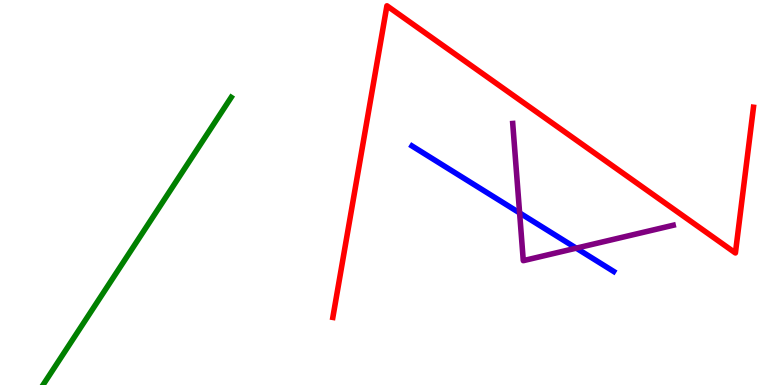[{'lines': ['blue', 'red'], 'intersections': []}, {'lines': ['green', 'red'], 'intersections': []}, {'lines': ['purple', 'red'], 'intersections': []}, {'lines': ['blue', 'green'], 'intersections': []}, {'lines': ['blue', 'purple'], 'intersections': [{'x': 6.7, 'y': 4.47}, {'x': 7.44, 'y': 3.55}]}, {'lines': ['green', 'purple'], 'intersections': []}]